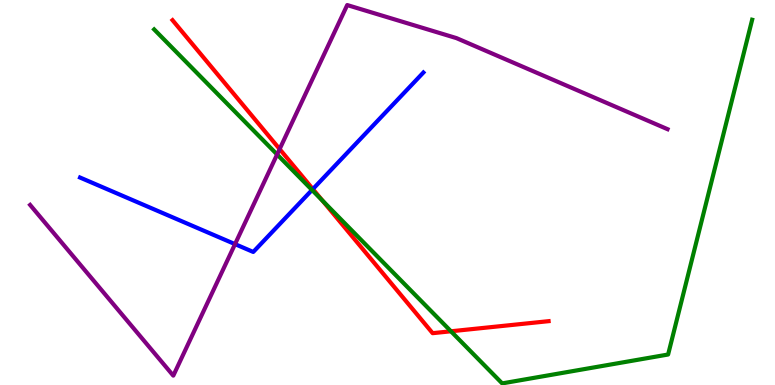[{'lines': ['blue', 'red'], 'intersections': [{'x': 4.04, 'y': 5.09}]}, {'lines': ['green', 'red'], 'intersections': [{'x': 4.16, 'y': 4.79}, {'x': 5.82, 'y': 1.4}]}, {'lines': ['purple', 'red'], 'intersections': [{'x': 3.61, 'y': 6.13}]}, {'lines': ['blue', 'green'], 'intersections': [{'x': 4.03, 'y': 5.07}]}, {'lines': ['blue', 'purple'], 'intersections': [{'x': 3.03, 'y': 3.66}]}, {'lines': ['green', 'purple'], 'intersections': [{'x': 3.58, 'y': 5.99}]}]